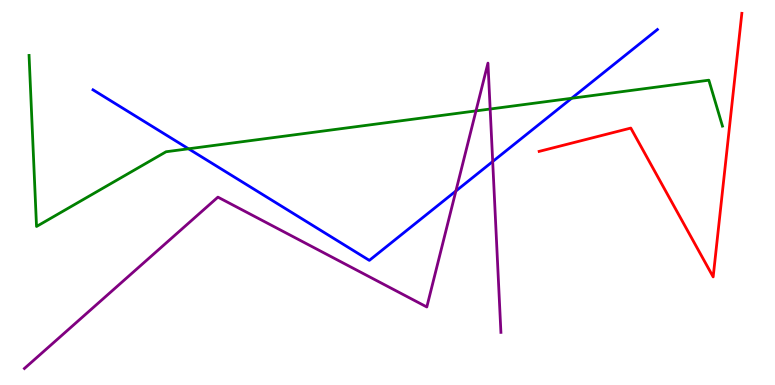[{'lines': ['blue', 'red'], 'intersections': []}, {'lines': ['green', 'red'], 'intersections': []}, {'lines': ['purple', 'red'], 'intersections': []}, {'lines': ['blue', 'green'], 'intersections': [{'x': 2.43, 'y': 6.14}, {'x': 7.38, 'y': 7.45}]}, {'lines': ['blue', 'purple'], 'intersections': [{'x': 5.88, 'y': 5.04}, {'x': 6.36, 'y': 5.8}]}, {'lines': ['green', 'purple'], 'intersections': [{'x': 6.14, 'y': 7.12}, {'x': 6.32, 'y': 7.17}]}]